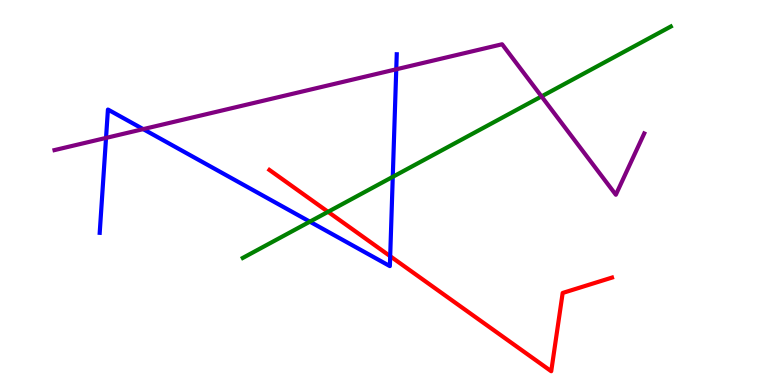[{'lines': ['blue', 'red'], 'intersections': [{'x': 5.03, 'y': 3.35}]}, {'lines': ['green', 'red'], 'intersections': [{'x': 4.23, 'y': 4.5}]}, {'lines': ['purple', 'red'], 'intersections': []}, {'lines': ['blue', 'green'], 'intersections': [{'x': 4.0, 'y': 4.24}, {'x': 5.07, 'y': 5.41}]}, {'lines': ['blue', 'purple'], 'intersections': [{'x': 1.37, 'y': 6.42}, {'x': 1.85, 'y': 6.65}, {'x': 5.11, 'y': 8.2}]}, {'lines': ['green', 'purple'], 'intersections': [{'x': 6.99, 'y': 7.5}]}]